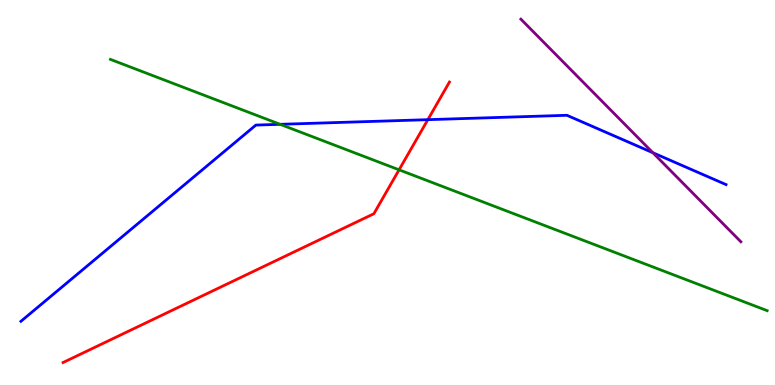[{'lines': ['blue', 'red'], 'intersections': [{'x': 5.52, 'y': 6.89}]}, {'lines': ['green', 'red'], 'intersections': [{'x': 5.15, 'y': 5.59}]}, {'lines': ['purple', 'red'], 'intersections': []}, {'lines': ['blue', 'green'], 'intersections': [{'x': 3.61, 'y': 6.77}]}, {'lines': ['blue', 'purple'], 'intersections': [{'x': 8.42, 'y': 6.03}]}, {'lines': ['green', 'purple'], 'intersections': []}]